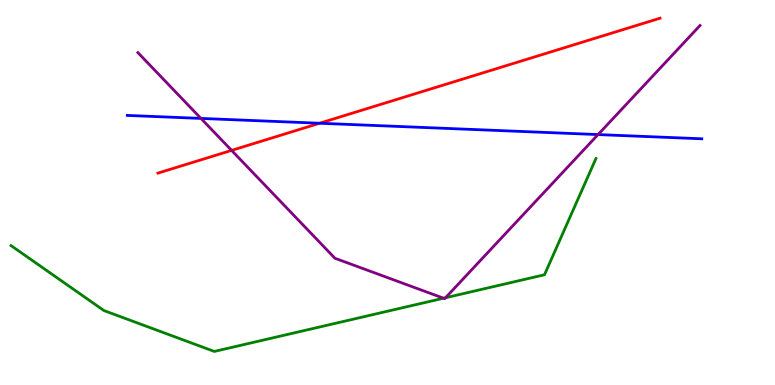[{'lines': ['blue', 'red'], 'intersections': [{'x': 4.12, 'y': 6.8}]}, {'lines': ['green', 'red'], 'intersections': []}, {'lines': ['purple', 'red'], 'intersections': [{'x': 2.99, 'y': 6.09}]}, {'lines': ['blue', 'green'], 'intersections': []}, {'lines': ['blue', 'purple'], 'intersections': [{'x': 2.59, 'y': 6.92}, {'x': 7.72, 'y': 6.5}]}, {'lines': ['green', 'purple'], 'intersections': [{'x': 5.72, 'y': 2.25}, {'x': 5.75, 'y': 2.27}]}]